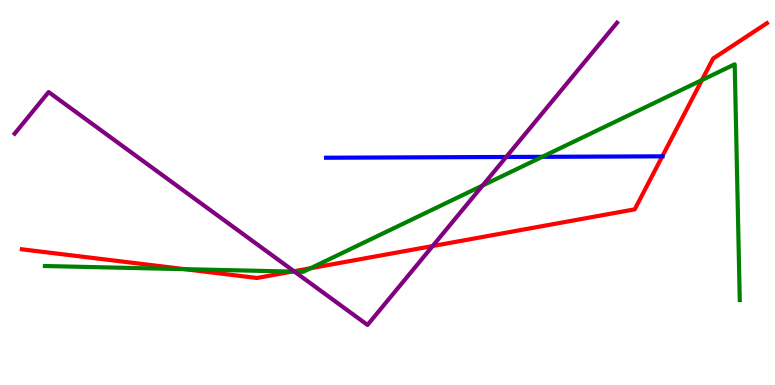[{'lines': ['blue', 'red'], 'intersections': [{'x': 8.55, 'y': 5.94}]}, {'lines': ['green', 'red'], 'intersections': [{'x': 2.38, 'y': 3.01}, {'x': 3.77, 'y': 2.95}, {'x': 4.01, 'y': 3.03}, {'x': 9.06, 'y': 7.92}]}, {'lines': ['purple', 'red'], 'intersections': [{'x': 3.79, 'y': 2.95}, {'x': 5.58, 'y': 3.61}]}, {'lines': ['blue', 'green'], 'intersections': [{'x': 7.0, 'y': 5.93}]}, {'lines': ['blue', 'purple'], 'intersections': [{'x': 6.53, 'y': 5.92}]}, {'lines': ['green', 'purple'], 'intersections': [{'x': 3.8, 'y': 2.94}, {'x': 6.23, 'y': 5.18}]}]